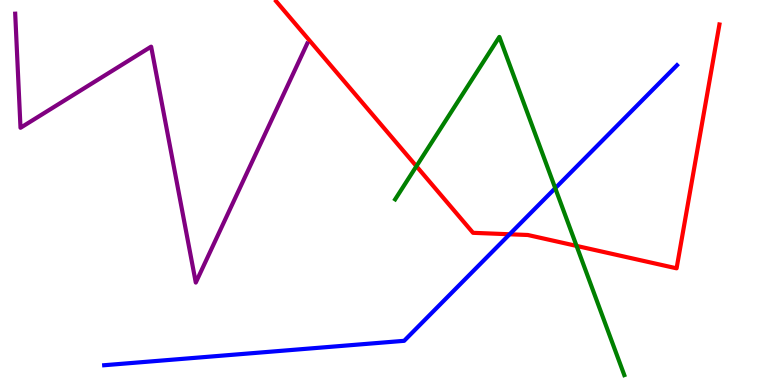[{'lines': ['blue', 'red'], 'intersections': [{'x': 6.58, 'y': 3.92}]}, {'lines': ['green', 'red'], 'intersections': [{'x': 5.37, 'y': 5.68}, {'x': 7.44, 'y': 3.61}]}, {'lines': ['purple', 'red'], 'intersections': []}, {'lines': ['blue', 'green'], 'intersections': [{'x': 7.16, 'y': 5.11}]}, {'lines': ['blue', 'purple'], 'intersections': []}, {'lines': ['green', 'purple'], 'intersections': []}]